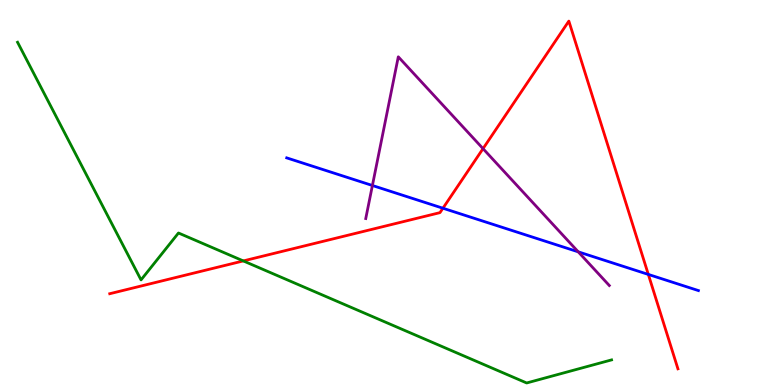[{'lines': ['blue', 'red'], 'intersections': [{'x': 5.72, 'y': 4.59}, {'x': 8.37, 'y': 2.87}]}, {'lines': ['green', 'red'], 'intersections': [{'x': 3.14, 'y': 3.22}]}, {'lines': ['purple', 'red'], 'intersections': [{'x': 6.23, 'y': 6.14}]}, {'lines': ['blue', 'green'], 'intersections': []}, {'lines': ['blue', 'purple'], 'intersections': [{'x': 4.81, 'y': 5.18}, {'x': 7.46, 'y': 3.46}]}, {'lines': ['green', 'purple'], 'intersections': []}]